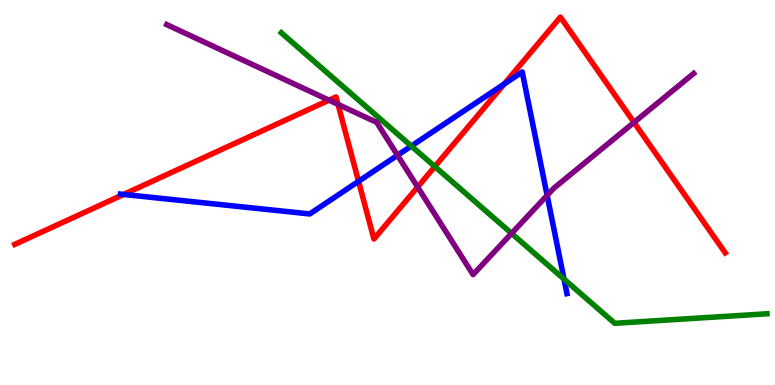[{'lines': ['blue', 'red'], 'intersections': [{'x': 1.59, 'y': 4.95}, {'x': 4.63, 'y': 5.29}, {'x': 6.51, 'y': 7.82}]}, {'lines': ['green', 'red'], 'intersections': [{'x': 5.61, 'y': 5.67}]}, {'lines': ['purple', 'red'], 'intersections': [{'x': 4.25, 'y': 7.4}, {'x': 4.36, 'y': 7.29}, {'x': 5.39, 'y': 5.14}, {'x': 8.18, 'y': 6.82}]}, {'lines': ['blue', 'green'], 'intersections': [{'x': 5.31, 'y': 6.21}, {'x': 7.28, 'y': 2.75}]}, {'lines': ['blue', 'purple'], 'intersections': [{'x': 5.13, 'y': 5.97}, {'x': 7.06, 'y': 4.93}]}, {'lines': ['green', 'purple'], 'intersections': [{'x': 6.6, 'y': 3.94}]}]